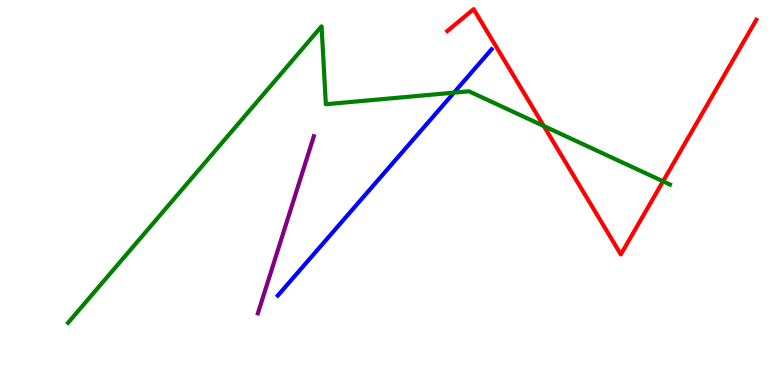[{'lines': ['blue', 'red'], 'intersections': []}, {'lines': ['green', 'red'], 'intersections': [{'x': 7.02, 'y': 6.73}, {'x': 8.56, 'y': 5.29}]}, {'lines': ['purple', 'red'], 'intersections': []}, {'lines': ['blue', 'green'], 'intersections': [{'x': 5.86, 'y': 7.59}]}, {'lines': ['blue', 'purple'], 'intersections': []}, {'lines': ['green', 'purple'], 'intersections': []}]